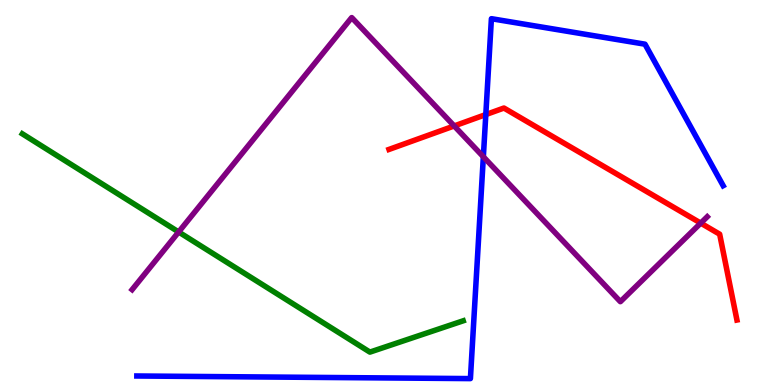[{'lines': ['blue', 'red'], 'intersections': [{'x': 6.27, 'y': 7.02}]}, {'lines': ['green', 'red'], 'intersections': []}, {'lines': ['purple', 'red'], 'intersections': [{'x': 5.86, 'y': 6.73}, {'x': 9.04, 'y': 4.2}]}, {'lines': ['blue', 'green'], 'intersections': []}, {'lines': ['blue', 'purple'], 'intersections': [{'x': 6.24, 'y': 5.93}]}, {'lines': ['green', 'purple'], 'intersections': [{'x': 2.31, 'y': 3.97}]}]